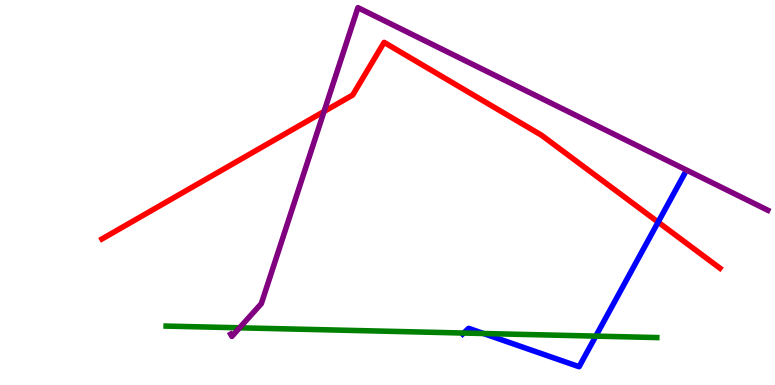[{'lines': ['blue', 'red'], 'intersections': [{'x': 8.49, 'y': 4.23}]}, {'lines': ['green', 'red'], 'intersections': []}, {'lines': ['purple', 'red'], 'intersections': [{'x': 4.18, 'y': 7.1}]}, {'lines': ['blue', 'green'], 'intersections': [{'x': 5.98, 'y': 1.35}, {'x': 6.24, 'y': 1.34}, {'x': 7.69, 'y': 1.27}]}, {'lines': ['blue', 'purple'], 'intersections': []}, {'lines': ['green', 'purple'], 'intersections': [{'x': 3.09, 'y': 1.49}]}]